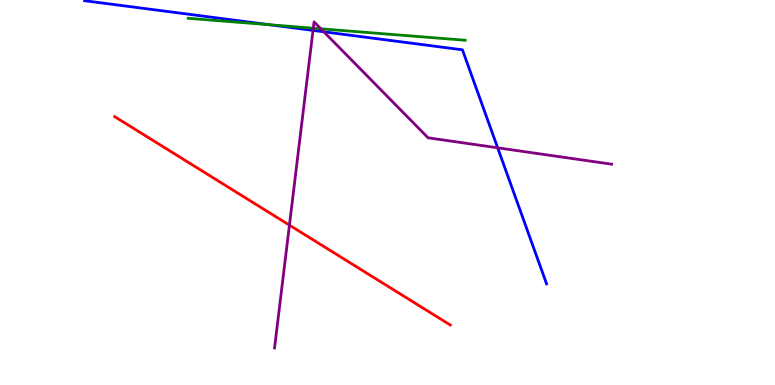[{'lines': ['blue', 'red'], 'intersections': []}, {'lines': ['green', 'red'], 'intersections': []}, {'lines': ['purple', 'red'], 'intersections': [{'x': 3.73, 'y': 4.15}]}, {'lines': ['blue', 'green'], 'intersections': [{'x': 3.48, 'y': 9.36}]}, {'lines': ['blue', 'purple'], 'intersections': [{'x': 4.04, 'y': 9.21}, {'x': 4.18, 'y': 9.17}, {'x': 6.42, 'y': 6.16}]}, {'lines': ['green', 'purple'], 'intersections': [{'x': 4.04, 'y': 9.27}, {'x': 4.14, 'y': 9.25}]}]